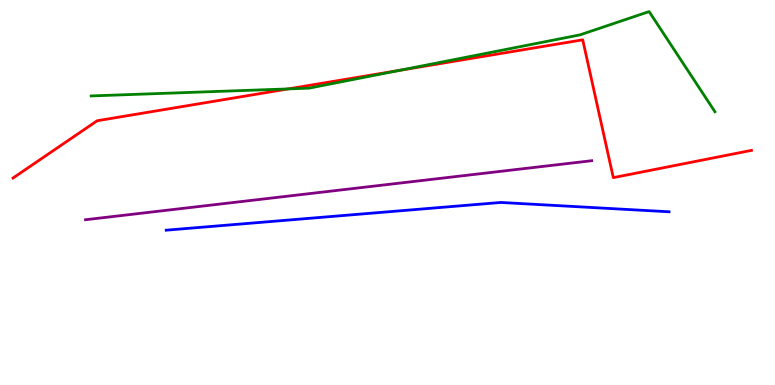[{'lines': ['blue', 'red'], 'intersections': []}, {'lines': ['green', 'red'], 'intersections': [{'x': 3.72, 'y': 7.69}, {'x': 5.16, 'y': 8.17}]}, {'lines': ['purple', 'red'], 'intersections': []}, {'lines': ['blue', 'green'], 'intersections': []}, {'lines': ['blue', 'purple'], 'intersections': []}, {'lines': ['green', 'purple'], 'intersections': []}]